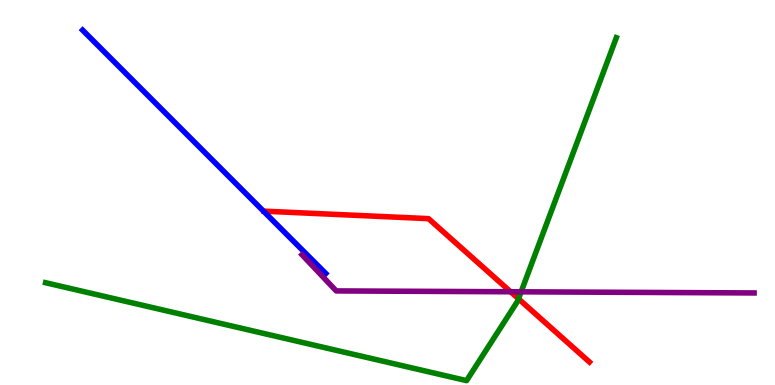[{'lines': ['blue', 'red'], 'intersections': []}, {'lines': ['green', 'red'], 'intersections': [{'x': 6.69, 'y': 2.24}]}, {'lines': ['purple', 'red'], 'intersections': [{'x': 6.59, 'y': 2.42}]}, {'lines': ['blue', 'green'], 'intersections': []}, {'lines': ['blue', 'purple'], 'intersections': []}, {'lines': ['green', 'purple'], 'intersections': [{'x': 6.72, 'y': 2.42}]}]